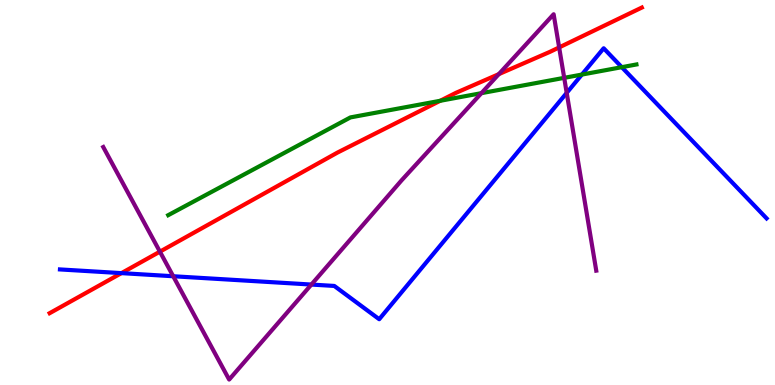[{'lines': ['blue', 'red'], 'intersections': [{'x': 1.57, 'y': 2.91}]}, {'lines': ['green', 'red'], 'intersections': [{'x': 5.68, 'y': 7.38}]}, {'lines': ['purple', 'red'], 'intersections': [{'x': 2.06, 'y': 3.46}, {'x': 6.44, 'y': 8.07}, {'x': 7.21, 'y': 8.77}]}, {'lines': ['blue', 'green'], 'intersections': [{'x': 7.51, 'y': 8.06}, {'x': 8.02, 'y': 8.25}]}, {'lines': ['blue', 'purple'], 'intersections': [{'x': 2.24, 'y': 2.82}, {'x': 4.02, 'y': 2.61}, {'x': 7.31, 'y': 7.59}]}, {'lines': ['green', 'purple'], 'intersections': [{'x': 6.21, 'y': 7.58}, {'x': 7.28, 'y': 7.98}]}]